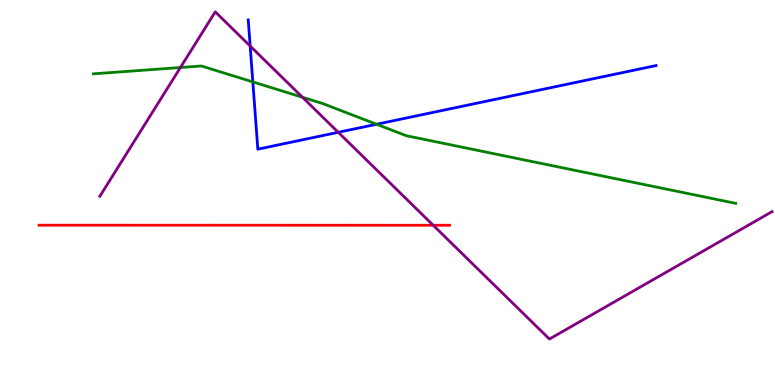[{'lines': ['blue', 'red'], 'intersections': []}, {'lines': ['green', 'red'], 'intersections': []}, {'lines': ['purple', 'red'], 'intersections': [{'x': 5.59, 'y': 4.15}]}, {'lines': ['blue', 'green'], 'intersections': [{'x': 3.26, 'y': 7.87}, {'x': 4.86, 'y': 6.77}]}, {'lines': ['blue', 'purple'], 'intersections': [{'x': 3.23, 'y': 8.8}, {'x': 4.36, 'y': 6.56}]}, {'lines': ['green', 'purple'], 'intersections': [{'x': 2.33, 'y': 8.25}, {'x': 3.9, 'y': 7.47}]}]